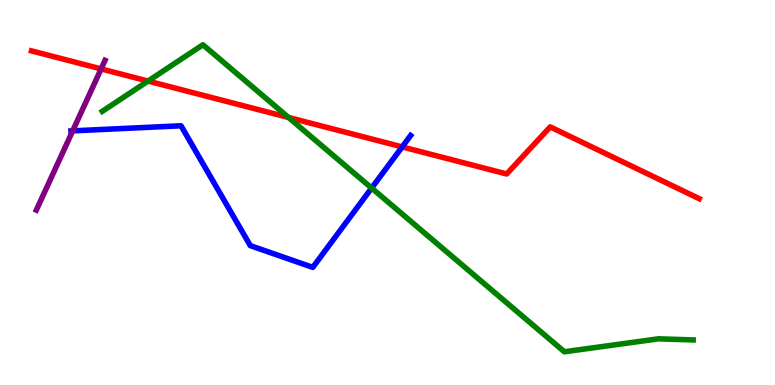[{'lines': ['blue', 'red'], 'intersections': [{'x': 5.19, 'y': 6.18}]}, {'lines': ['green', 'red'], 'intersections': [{'x': 1.91, 'y': 7.89}, {'x': 3.72, 'y': 6.95}]}, {'lines': ['purple', 'red'], 'intersections': [{'x': 1.3, 'y': 8.21}]}, {'lines': ['blue', 'green'], 'intersections': [{'x': 4.8, 'y': 5.12}]}, {'lines': ['blue', 'purple'], 'intersections': [{'x': 0.938, 'y': 6.6}]}, {'lines': ['green', 'purple'], 'intersections': []}]